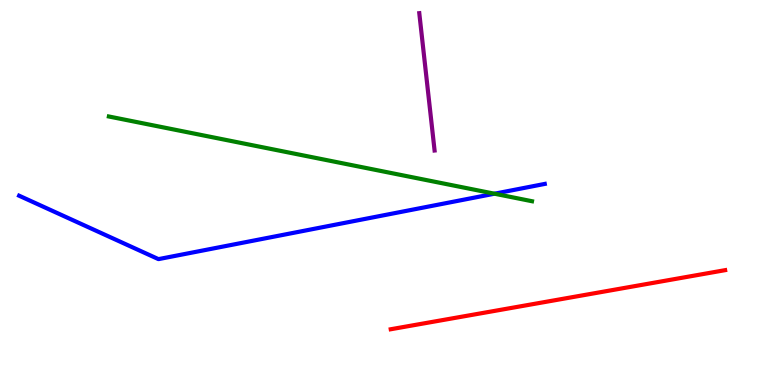[{'lines': ['blue', 'red'], 'intersections': []}, {'lines': ['green', 'red'], 'intersections': []}, {'lines': ['purple', 'red'], 'intersections': []}, {'lines': ['blue', 'green'], 'intersections': [{'x': 6.38, 'y': 4.97}]}, {'lines': ['blue', 'purple'], 'intersections': []}, {'lines': ['green', 'purple'], 'intersections': []}]